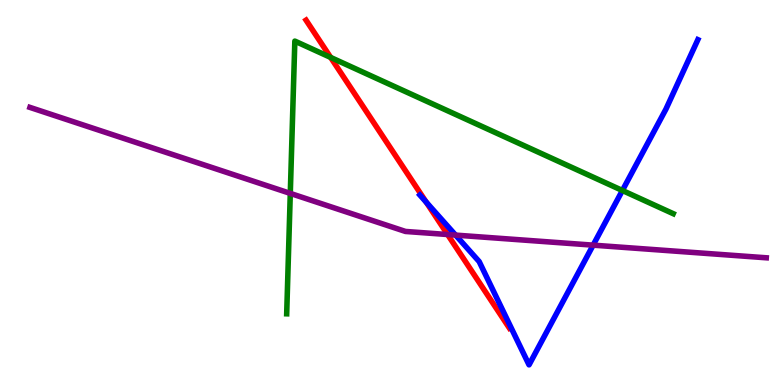[{'lines': ['blue', 'red'], 'intersections': [{'x': 5.5, 'y': 4.75}]}, {'lines': ['green', 'red'], 'intersections': [{'x': 4.27, 'y': 8.51}]}, {'lines': ['purple', 'red'], 'intersections': [{'x': 5.78, 'y': 3.91}]}, {'lines': ['blue', 'green'], 'intersections': [{'x': 8.03, 'y': 5.05}]}, {'lines': ['blue', 'purple'], 'intersections': [{'x': 5.88, 'y': 3.89}, {'x': 7.65, 'y': 3.63}]}, {'lines': ['green', 'purple'], 'intersections': [{'x': 3.75, 'y': 4.98}]}]